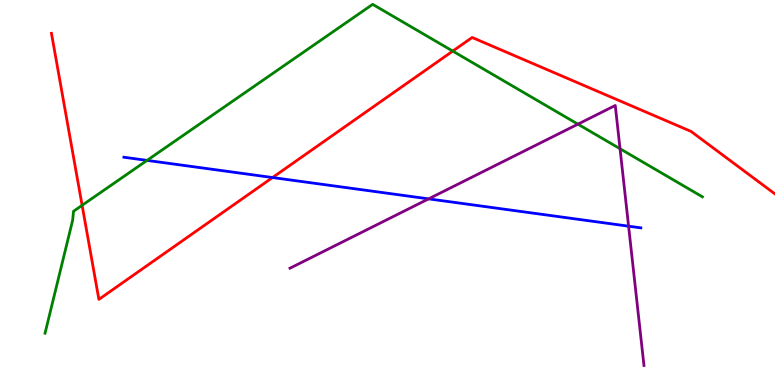[{'lines': ['blue', 'red'], 'intersections': [{'x': 3.52, 'y': 5.39}]}, {'lines': ['green', 'red'], 'intersections': [{'x': 1.06, 'y': 4.67}, {'x': 5.84, 'y': 8.67}]}, {'lines': ['purple', 'red'], 'intersections': []}, {'lines': ['blue', 'green'], 'intersections': [{'x': 1.9, 'y': 5.83}]}, {'lines': ['blue', 'purple'], 'intersections': [{'x': 5.53, 'y': 4.83}, {'x': 8.11, 'y': 4.13}]}, {'lines': ['green', 'purple'], 'intersections': [{'x': 7.46, 'y': 6.78}, {'x': 8.0, 'y': 6.14}]}]